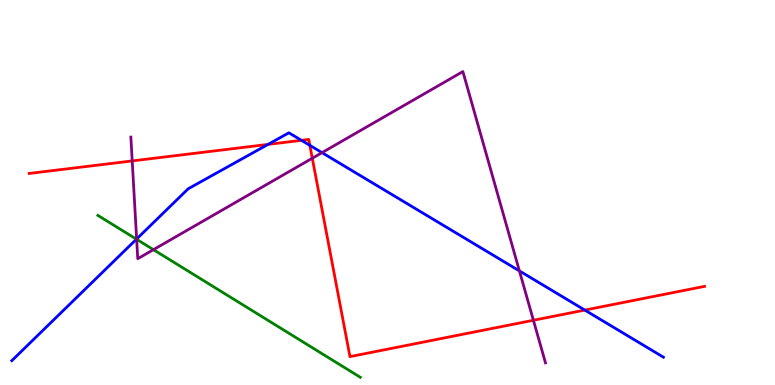[{'lines': ['blue', 'red'], 'intersections': [{'x': 3.46, 'y': 6.25}, {'x': 3.89, 'y': 6.35}, {'x': 4.0, 'y': 6.22}, {'x': 7.55, 'y': 1.95}]}, {'lines': ['green', 'red'], 'intersections': []}, {'lines': ['purple', 'red'], 'intersections': [{'x': 1.71, 'y': 5.82}, {'x': 4.03, 'y': 5.89}, {'x': 6.88, 'y': 1.68}]}, {'lines': ['blue', 'green'], 'intersections': [{'x': 1.76, 'y': 3.79}]}, {'lines': ['blue', 'purple'], 'intersections': [{'x': 1.76, 'y': 3.79}, {'x': 4.15, 'y': 6.04}, {'x': 6.7, 'y': 2.96}]}, {'lines': ['green', 'purple'], 'intersections': [{'x': 1.76, 'y': 3.78}, {'x': 1.98, 'y': 3.52}]}]